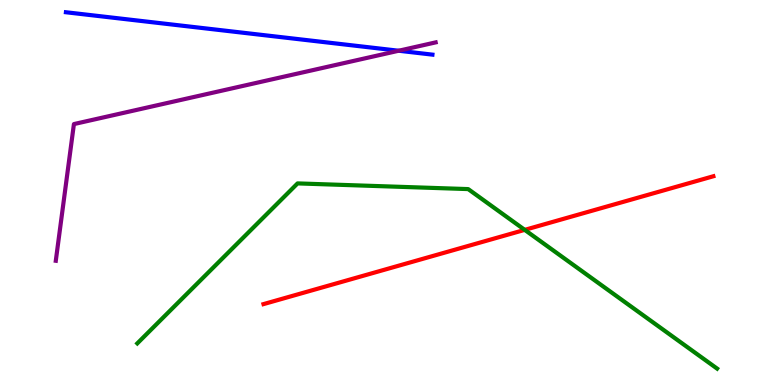[{'lines': ['blue', 'red'], 'intersections': []}, {'lines': ['green', 'red'], 'intersections': [{'x': 6.77, 'y': 4.03}]}, {'lines': ['purple', 'red'], 'intersections': []}, {'lines': ['blue', 'green'], 'intersections': []}, {'lines': ['blue', 'purple'], 'intersections': [{'x': 5.14, 'y': 8.68}]}, {'lines': ['green', 'purple'], 'intersections': []}]